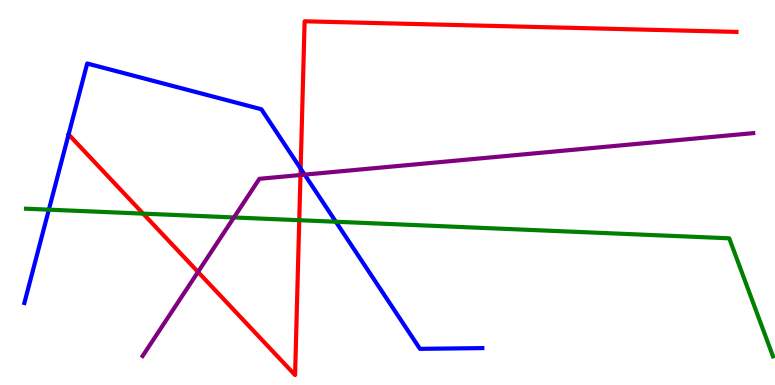[{'lines': ['blue', 'red'], 'intersections': [{'x': 0.885, 'y': 6.51}, {'x': 3.88, 'y': 5.62}]}, {'lines': ['green', 'red'], 'intersections': [{'x': 1.85, 'y': 4.45}, {'x': 3.86, 'y': 4.28}]}, {'lines': ['purple', 'red'], 'intersections': [{'x': 2.56, 'y': 2.94}, {'x': 3.88, 'y': 5.45}]}, {'lines': ['blue', 'green'], 'intersections': [{'x': 0.63, 'y': 4.55}, {'x': 4.33, 'y': 4.24}]}, {'lines': ['blue', 'purple'], 'intersections': [{'x': 3.93, 'y': 5.46}]}, {'lines': ['green', 'purple'], 'intersections': [{'x': 3.02, 'y': 4.35}]}]